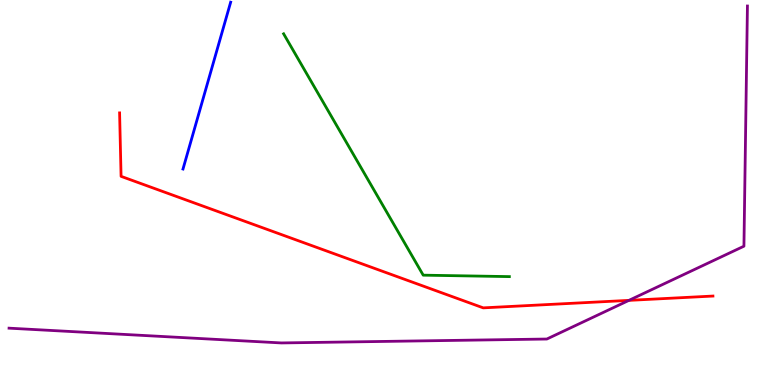[{'lines': ['blue', 'red'], 'intersections': []}, {'lines': ['green', 'red'], 'intersections': []}, {'lines': ['purple', 'red'], 'intersections': [{'x': 8.12, 'y': 2.2}]}, {'lines': ['blue', 'green'], 'intersections': []}, {'lines': ['blue', 'purple'], 'intersections': []}, {'lines': ['green', 'purple'], 'intersections': []}]